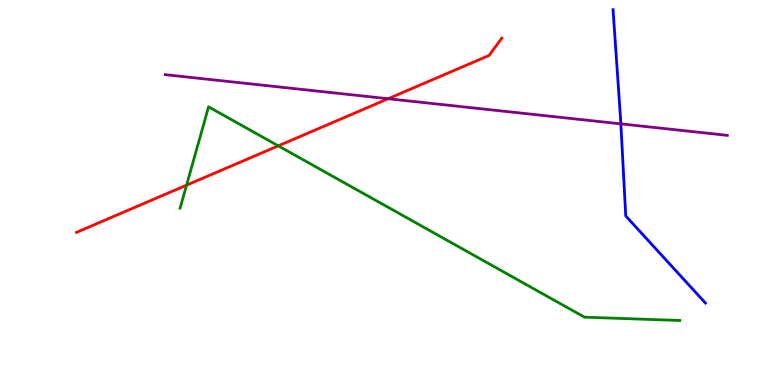[{'lines': ['blue', 'red'], 'intersections': []}, {'lines': ['green', 'red'], 'intersections': [{'x': 2.41, 'y': 5.19}, {'x': 3.59, 'y': 6.21}]}, {'lines': ['purple', 'red'], 'intersections': [{'x': 5.01, 'y': 7.44}]}, {'lines': ['blue', 'green'], 'intersections': []}, {'lines': ['blue', 'purple'], 'intersections': [{'x': 8.01, 'y': 6.78}]}, {'lines': ['green', 'purple'], 'intersections': []}]